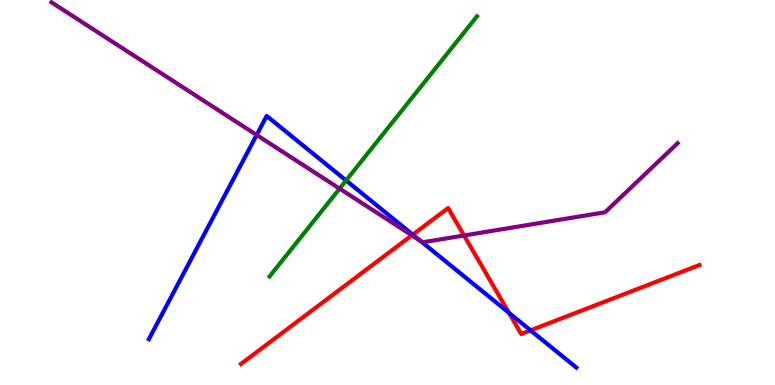[{'lines': ['blue', 'red'], 'intersections': [{'x': 5.33, 'y': 3.9}, {'x': 6.57, 'y': 1.87}, {'x': 6.85, 'y': 1.42}]}, {'lines': ['green', 'red'], 'intersections': []}, {'lines': ['purple', 'red'], 'intersections': [{'x': 5.31, 'y': 3.89}, {'x': 5.99, 'y': 3.88}]}, {'lines': ['blue', 'green'], 'intersections': [{'x': 4.47, 'y': 5.31}]}, {'lines': ['blue', 'purple'], 'intersections': [{'x': 3.31, 'y': 6.49}, {'x': 5.42, 'y': 3.74}]}, {'lines': ['green', 'purple'], 'intersections': [{'x': 4.38, 'y': 5.1}]}]